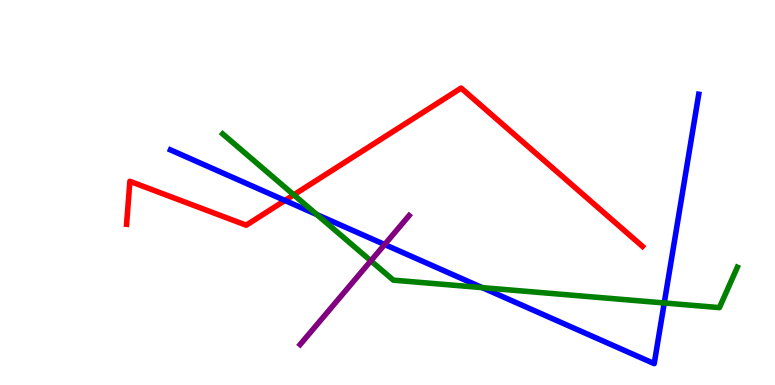[{'lines': ['blue', 'red'], 'intersections': [{'x': 3.68, 'y': 4.79}]}, {'lines': ['green', 'red'], 'intersections': [{'x': 3.79, 'y': 4.94}]}, {'lines': ['purple', 'red'], 'intersections': []}, {'lines': ['blue', 'green'], 'intersections': [{'x': 4.09, 'y': 4.43}, {'x': 6.22, 'y': 2.53}, {'x': 8.57, 'y': 2.13}]}, {'lines': ['blue', 'purple'], 'intersections': [{'x': 4.96, 'y': 3.65}]}, {'lines': ['green', 'purple'], 'intersections': [{'x': 4.79, 'y': 3.22}]}]